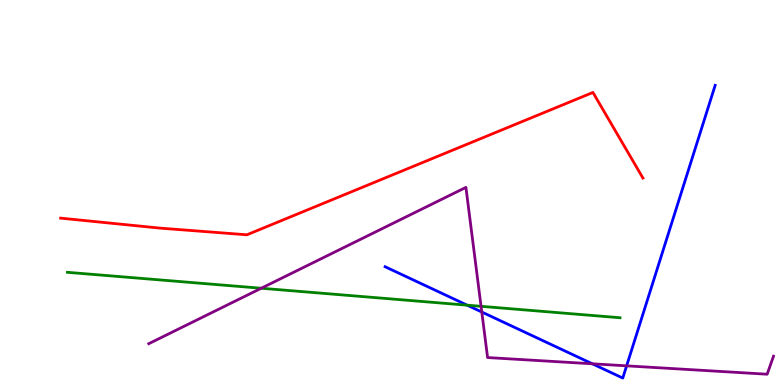[{'lines': ['blue', 'red'], 'intersections': []}, {'lines': ['green', 'red'], 'intersections': []}, {'lines': ['purple', 'red'], 'intersections': []}, {'lines': ['blue', 'green'], 'intersections': [{'x': 6.03, 'y': 2.07}]}, {'lines': ['blue', 'purple'], 'intersections': [{'x': 6.22, 'y': 1.9}, {'x': 7.64, 'y': 0.551}, {'x': 8.09, 'y': 0.498}]}, {'lines': ['green', 'purple'], 'intersections': [{'x': 3.37, 'y': 2.51}, {'x': 6.21, 'y': 2.04}]}]